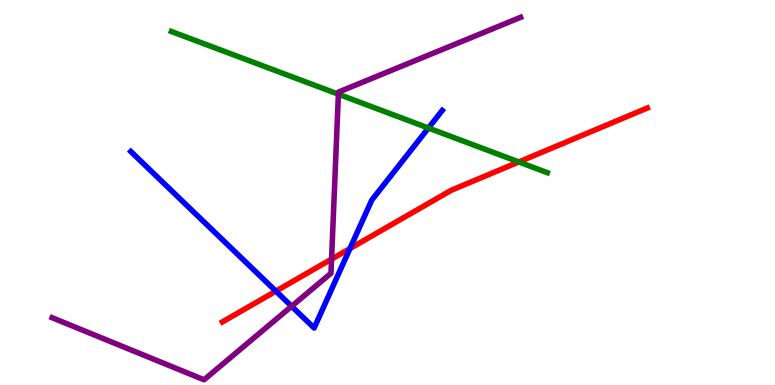[{'lines': ['blue', 'red'], 'intersections': [{'x': 3.56, 'y': 2.44}, {'x': 4.52, 'y': 3.54}]}, {'lines': ['green', 'red'], 'intersections': [{'x': 6.69, 'y': 5.79}]}, {'lines': ['purple', 'red'], 'intersections': [{'x': 4.28, 'y': 3.27}]}, {'lines': ['blue', 'green'], 'intersections': [{'x': 5.53, 'y': 6.67}]}, {'lines': ['blue', 'purple'], 'intersections': [{'x': 3.76, 'y': 2.04}]}, {'lines': ['green', 'purple'], 'intersections': [{'x': 4.37, 'y': 7.55}]}]